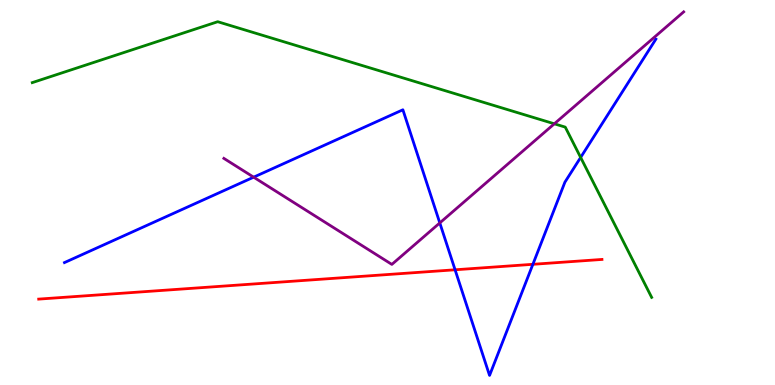[{'lines': ['blue', 'red'], 'intersections': [{'x': 5.87, 'y': 2.99}, {'x': 6.88, 'y': 3.13}]}, {'lines': ['green', 'red'], 'intersections': []}, {'lines': ['purple', 'red'], 'intersections': []}, {'lines': ['blue', 'green'], 'intersections': [{'x': 7.49, 'y': 5.91}]}, {'lines': ['blue', 'purple'], 'intersections': [{'x': 3.27, 'y': 5.4}, {'x': 5.67, 'y': 4.21}]}, {'lines': ['green', 'purple'], 'intersections': [{'x': 7.15, 'y': 6.78}]}]